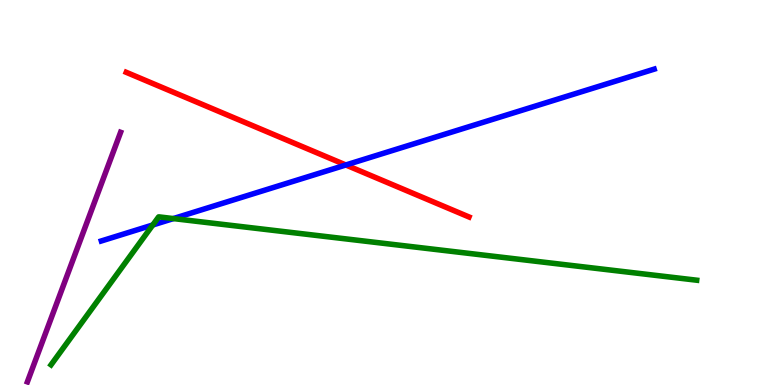[{'lines': ['blue', 'red'], 'intersections': [{'x': 4.46, 'y': 5.71}]}, {'lines': ['green', 'red'], 'intersections': []}, {'lines': ['purple', 'red'], 'intersections': []}, {'lines': ['blue', 'green'], 'intersections': [{'x': 1.97, 'y': 4.16}, {'x': 2.24, 'y': 4.32}]}, {'lines': ['blue', 'purple'], 'intersections': []}, {'lines': ['green', 'purple'], 'intersections': []}]